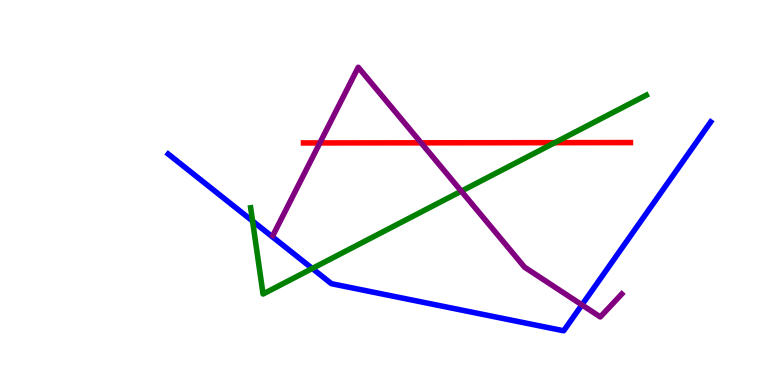[{'lines': ['blue', 'red'], 'intersections': []}, {'lines': ['green', 'red'], 'intersections': [{'x': 7.16, 'y': 6.29}]}, {'lines': ['purple', 'red'], 'intersections': [{'x': 4.13, 'y': 6.29}, {'x': 5.43, 'y': 6.29}]}, {'lines': ['blue', 'green'], 'intersections': [{'x': 3.26, 'y': 4.26}, {'x': 4.03, 'y': 3.03}]}, {'lines': ['blue', 'purple'], 'intersections': [{'x': 7.51, 'y': 2.08}]}, {'lines': ['green', 'purple'], 'intersections': [{'x': 5.95, 'y': 5.03}]}]